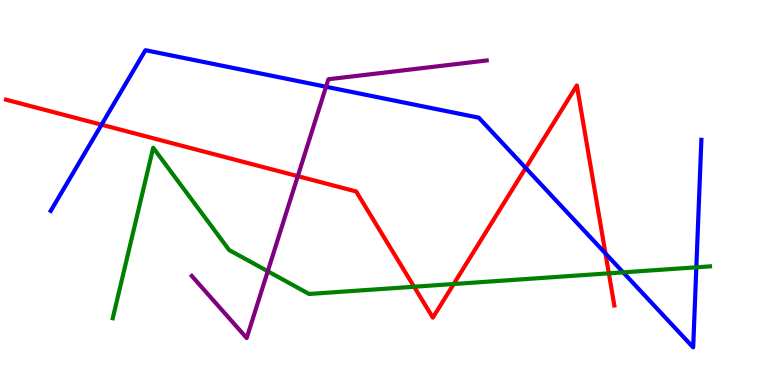[{'lines': ['blue', 'red'], 'intersections': [{'x': 1.31, 'y': 6.76}, {'x': 6.78, 'y': 5.64}, {'x': 7.81, 'y': 3.42}]}, {'lines': ['green', 'red'], 'intersections': [{'x': 5.34, 'y': 2.55}, {'x': 5.85, 'y': 2.62}, {'x': 7.86, 'y': 2.9}]}, {'lines': ['purple', 'red'], 'intersections': [{'x': 3.84, 'y': 5.42}]}, {'lines': ['blue', 'green'], 'intersections': [{'x': 8.04, 'y': 2.93}, {'x': 8.99, 'y': 3.06}]}, {'lines': ['blue', 'purple'], 'intersections': [{'x': 4.21, 'y': 7.75}]}, {'lines': ['green', 'purple'], 'intersections': [{'x': 3.46, 'y': 2.95}]}]